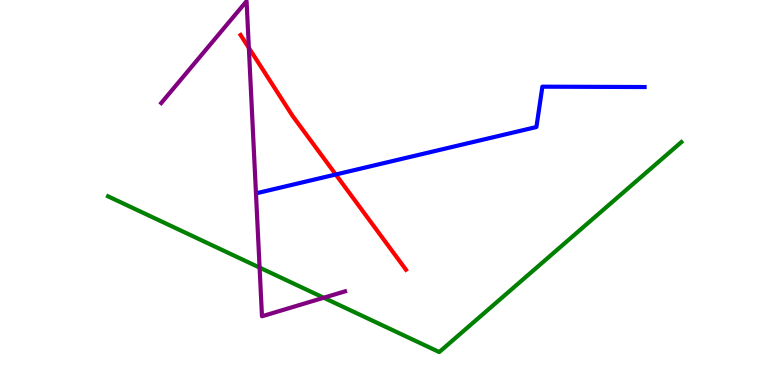[{'lines': ['blue', 'red'], 'intersections': [{'x': 4.33, 'y': 5.47}]}, {'lines': ['green', 'red'], 'intersections': []}, {'lines': ['purple', 'red'], 'intersections': [{'x': 3.21, 'y': 8.76}]}, {'lines': ['blue', 'green'], 'intersections': []}, {'lines': ['blue', 'purple'], 'intersections': []}, {'lines': ['green', 'purple'], 'intersections': [{'x': 3.35, 'y': 3.05}, {'x': 4.18, 'y': 2.27}]}]